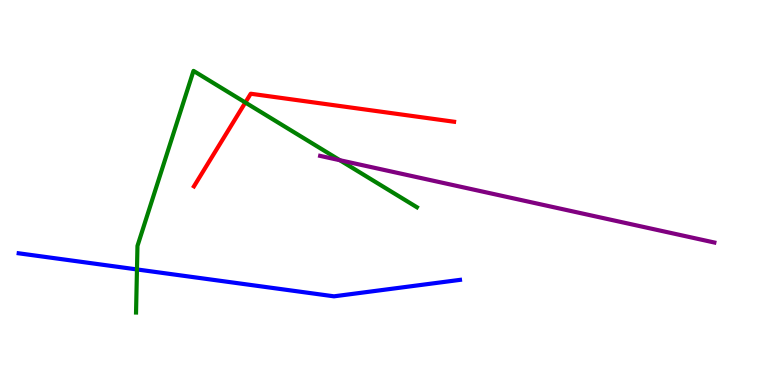[{'lines': ['blue', 'red'], 'intersections': []}, {'lines': ['green', 'red'], 'intersections': [{'x': 3.17, 'y': 7.34}]}, {'lines': ['purple', 'red'], 'intersections': []}, {'lines': ['blue', 'green'], 'intersections': [{'x': 1.77, 'y': 3.0}]}, {'lines': ['blue', 'purple'], 'intersections': []}, {'lines': ['green', 'purple'], 'intersections': [{'x': 4.39, 'y': 5.84}]}]